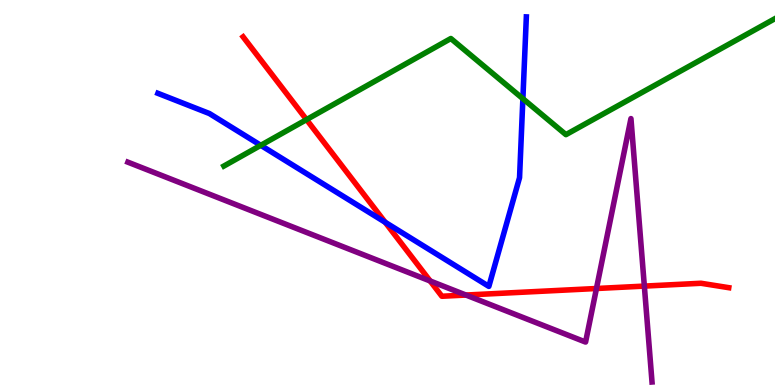[{'lines': ['blue', 'red'], 'intersections': [{'x': 4.97, 'y': 4.23}]}, {'lines': ['green', 'red'], 'intersections': [{'x': 3.96, 'y': 6.89}]}, {'lines': ['purple', 'red'], 'intersections': [{'x': 5.55, 'y': 2.7}, {'x': 6.01, 'y': 2.34}, {'x': 7.7, 'y': 2.51}, {'x': 8.31, 'y': 2.57}]}, {'lines': ['blue', 'green'], 'intersections': [{'x': 3.36, 'y': 6.23}, {'x': 6.75, 'y': 7.44}]}, {'lines': ['blue', 'purple'], 'intersections': []}, {'lines': ['green', 'purple'], 'intersections': []}]